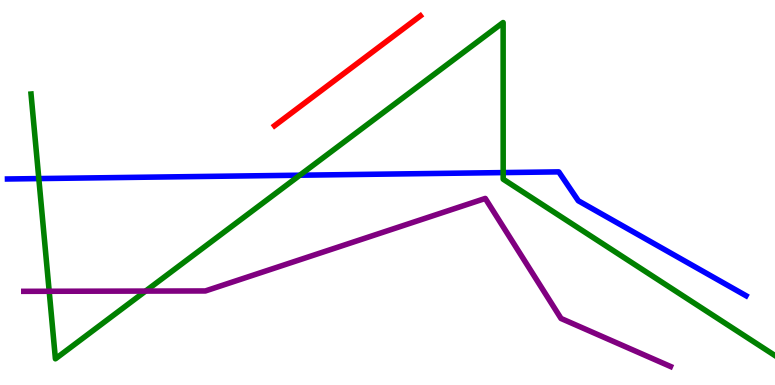[{'lines': ['blue', 'red'], 'intersections': []}, {'lines': ['green', 'red'], 'intersections': []}, {'lines': ['purple', 'red'], 'intersections': []}, {'lines': ['blue', 'green'], 'intersections': [{'x': 0.501, 'y': 5.36}, {'x': 3.87, 'y': 5.45}, {'x': 6.49, 'y': 5.52}]}, {'lines': ['blue', 'purple'], 'intersections': []}, {'lines': ['green', 'purple'], 'intersections': [{'x': 0.635, 'y': 2.43}, {'x': 1.88, 'y': 2.44}]}]